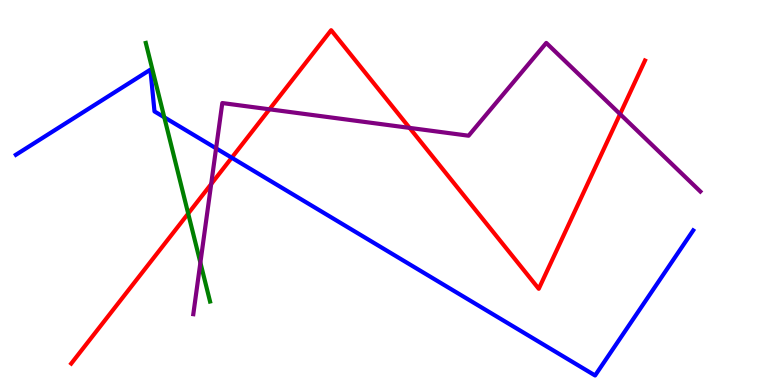[{'lines': ['blue', 'red'], 'intersections': [{'x': 2.99, 'y': 5.9}]}, {'lines': ['green', 'red'], 'intersections': [{'x': 2.43, 'y': 4.45}]}, {'lines': ['purple', 'red'], 'intersections': [{'x': 2.72, 'y': 5.22}, {'x': 3.48, 'y': 7.16}, {'x': 5.28, 'y': 6.68}, {'x': 8.0, 'y': 7.04}]}, {'lines': ['blue', 'green'], 'intersections': [{'x': 2.12, 'y': 6.95}]}, {'lines': ['blue', 'purple'], 'intersections': [{'x': 2.79, 'y': 6.15}]}, {'lines': ['green', 'purple'], 'intersections': [{'x': 2.59, 'y': 3.18}]}]